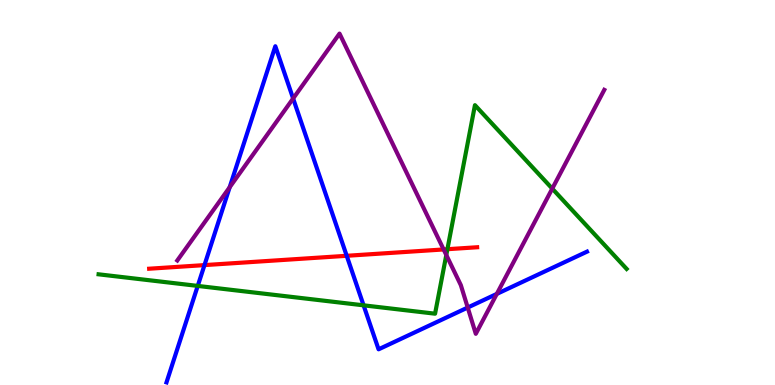[{'lines': ['blue', 'red'], 'intersections': [{'x': 2.64, 'y': 3.11}, {'x': 4.47, 'y': 3.36}]}, {'lines': ['green', 'red'], 'intersections': [{'x': 5.77, 'y': 3.53}]}, {'lines': ['purple', 'red'], 'intersections': [{'x': 5.72, 'y': 3.52}]}, {'lines': ['blue', 'green'], 'intersections': [{'x': 2.55, 'y': 2.57}, {'x': 4.69, 'y': 2.07}]}, {'lines': ['blue', 'purple'], 'intersections': [{'x': 2.96, 'y': 5.14}, {'x': 3.78, 'y': 7.44}, {'x': 6.04, 'y': 2.01}, {'x': 6.41, 'y': 2.37}]}, {'lines': ['green', 'purple'], 'intersections': [{'x': 5.76, 'y': 3.38}, {'x': 7.13, 'y': 5.1}]}]